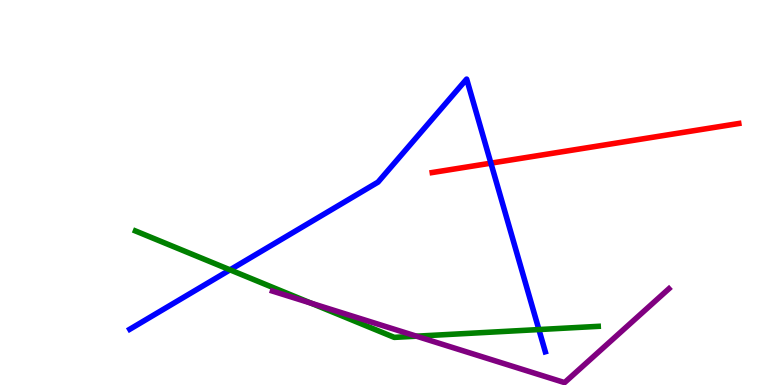[{'lines': ['blue', 'red'], 'intersections': [{'x': 6.33, 'y': 5.76}]}, {'lines': ['green', 'red'], 'intersections': []}, {'lines': ['purple', 'red'], 'intersections': []}, {'lines': ['blue', 'green'], 'intersections': [{'x': 2.97, 'y': 2.99}, {'x': 6.95, 'y': 1.44}]}, {'lines': ['blue', 'purple'], 'intersections': []}, {'lines': ['green', 'purple'], 'intersections': [{'x': 4.01, 'y': 2.13}, {'x': 5.37, 'y': 1.27}]}]